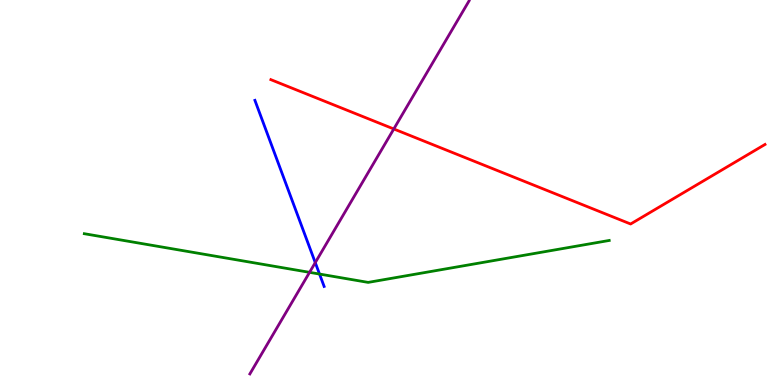[{'lines': ['blue', 'red'], 'intersections': []}, {'lines': ['green', 'red'], 'intersections': []}, {'lines': ['purple', 'red'], 'intersections': [{'x': 5.08, 'y': 6.65}]}, {'lines': ['blue', 'green'], 'intersections': [{'x': 4.12, 'y': 2.88}]}, {'lines': ['blue', 'purple'], 'intersections': [{'x': 4.07, 'y': 3.18}]}, {'lines': ['green', 'purple'], 'intersections': [{'x': 3.99, 'y': 2.93}]}]